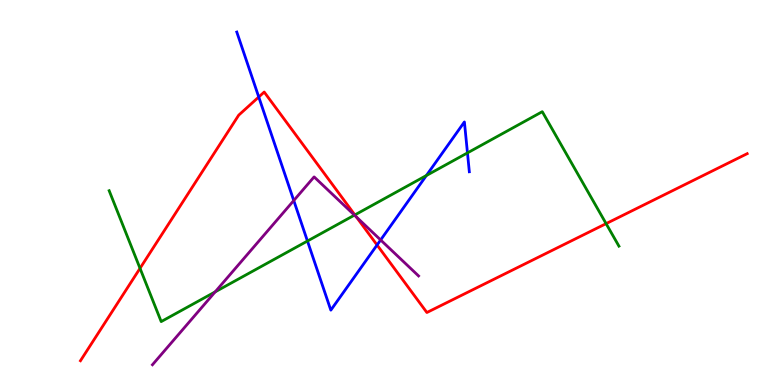[{'lines': ['blue', 'red'], 'intersections': [{'x': 3.34, 'y': 7.48}, {'x': 4.87, 'y': 3.64}]}, {'lines': ['green', 'red'], 'intersections': [{'x': 1.81, 'y': 3.03}, {'x': 4.58, 'y': 4.42}, {'x': 7.82, 'y': 4.19}]}, {'lines': ['purple', 'red'], 'intersections': [{'x': 4.6, 'y': 4.36}]}, {'lines': ['blue', 'green'], 'intersections': [{'x': 3.97, 'y': 3.74}, {'x': 5.5, 'y': 5.44}, {'x': 6.03, 'y': 6.03}]}, {'lines': ['blue', 'purple'], 'intersections': [{'x': 3.79, 'y': 4.79}, {'x': 4.91, 'y': 3.77}]}, {'lines': ['green', 'purple'], 'intersections': [{'x': 2.78, 'y': 2.42}, {'x': 4.57, 'y': 4.41}]}]